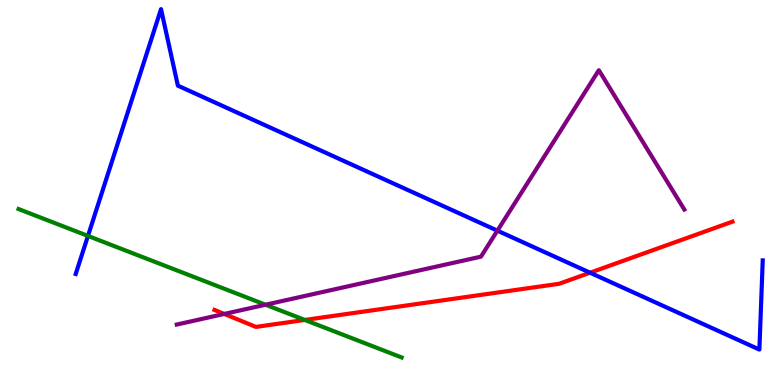[{'lines': ['blue', 'red'], 'intersections': [{'x': 7.61, 'y': 2.92}]}, {'lines': ['green', 'red'], 'intersections': [{'x': 3.93, 'y': 1.69}]}, {'lines': ['purple', 'red'], 'intersections': [{'x': 2.89, 'y': 1.85}]}, {'lines': ['blue', 'green'], 'intersections': [{'x': 1.14, 'y': 3.87}]}, {'lines': ['blue', 'purple'], 'intersections': [{'x': 6.42, 'y': 4.01}]}, {'lines': ['green', 'purple'], 'intersections': [{'x': 3.43, 'y': 2.08}]}]